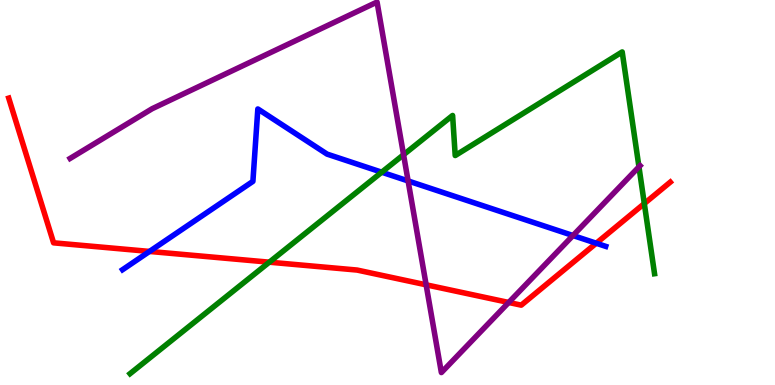[{'lines': ['blue', 'red'], 'intersections': [{'x': 1.93, 'y': 3.47}, {'x': 7.69, 'y': 3.68}]}, {'lines': ['green', 'red'], 'intersections': [{'x': 3.48, 'y': 3.19}, {'x': 8.31, 'y': 4.71}]}, {'lines': ['purple', 'red'], 'intersections': [{'x': 5.5, 'y': 2.6}, {'x': 6.56, 'y': 2.14}]}, {'lines': ['blue', 'green'], 'intersections': [{'x': 4.93, 'y': 5.53}]}, {'lines': ['blue', 'purple'], 'intersections': [{'x': 5.27, 'y': 5.3}, {'x': 7.39, 'y': 3.88}]}, {'lines': ['green', 'purple'], 'intersections': [{'x': 5.21, 'y': 5.98}, {'x': 8.24, 'y': 5.67}]}]